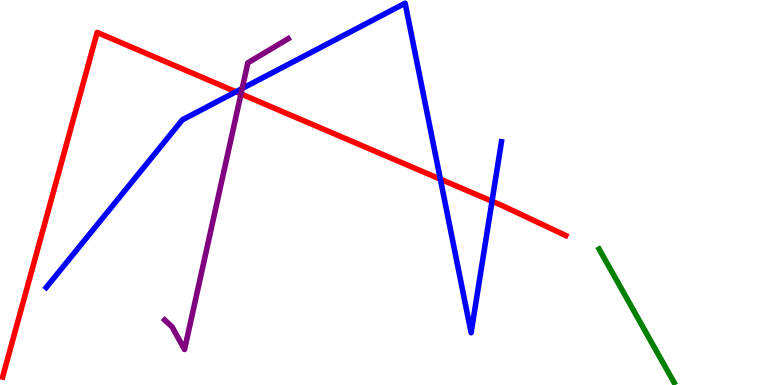[{'lines': ['blue', 'red'], 'intersections': [{'x': 3.04, 'y': 7.62}, {'x': 5.68, 'y': 5.35}, {'x': 6.35, 'y': 4.77}]}, {'lines': ['green', 'red'], 'intersections': []}, {'lines': ['purple', 'red'], 'intersections': [{'x': 3.11, 'y': 7.56}]}, {'lines': ['blue', 'green'], 'intersections': []}, {'lines': ['blue', 'purple'], 'intersections': [{'x': 3.12, 'y': 7.7}]}, {'lines': ['green', 'purple'], 'intersections': []}]